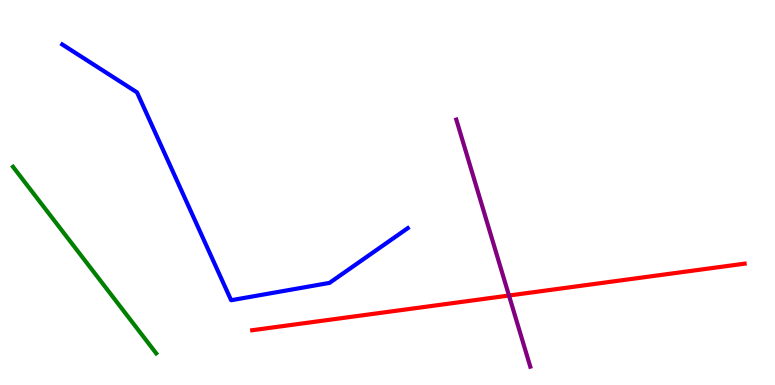[{'lines': ['blue', 'red'], 'intersections': []}, {'lines': ['green', 'red'], 'intersections': []}, {'lines': ['purple', 'red'], 'intersections': [{'x': 6.57, 'y': 2.32}]}, {'lines': ['blue', 'green'], 'intersections': []}, {'lines': ['blue', 'purple'], 'intersections': []}, {'lines': ['green', 'purple'], 'intersections': []}]